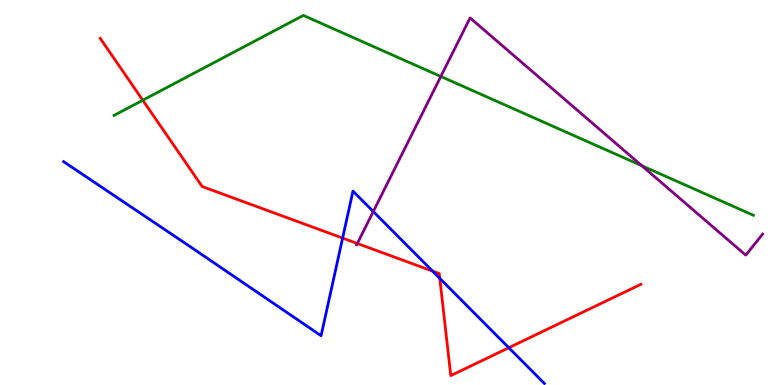[{'lines': ['blue', 'red'], 'intersections': [{'x': 4.42, 'y': 3.82}, {'x': 5.58, 'y': 2.96}, {'x': 5.67, 'y': 2.77}, {'x': 6.57, 'y': 0.968}]}, {'lines': ['green', 'red'], 'intersections': [{'x': 1.84, 'y': 7.4}]}, {'lines': ['purple', 'red'], 'intersections': [{'x': 4.61, 'y': 3.68}]}, {'lines': ['blue', 'green'], 'intersections': []}, {'lines': ['blue', 'purple'], 'intersections': [{'x': 4.82, 'y': 4.51}]}, {'lines': ['green', 'purple'], 'intersections': [{'x': 5.69, 'y': 8.01}, {'x': 8.28, 'y': 5.69}]}]